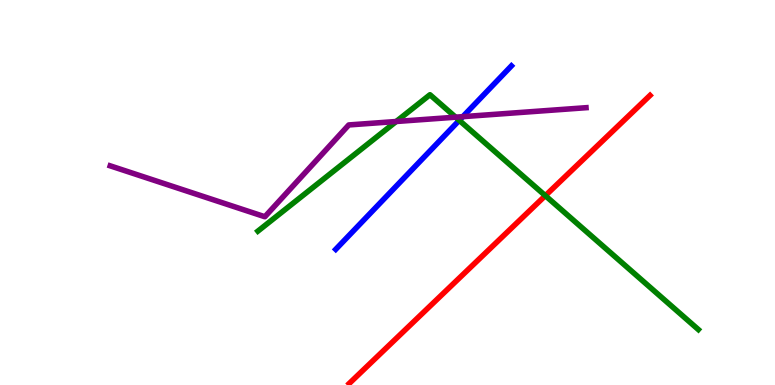[{'lines': ['blue', 'red'], 'intersections': []}, {'lines': ['green', 'red'], 'intersections': [{'x': 7.04, 'y': 4.92}]}, {'lines': ['purple', 'red'], 'intersections': []}, {'lines': ['blue', 'green'], 'intersections': [{'x': 5.93, 'y': 6.87}]}, {'lines': ['blue', 'purple'], 'intersections': [{'x': 5.97, 'y': 6.97}]}, {'lines': ['green', 'purple'], 'intersections': [{'x': 5.11, 'y': 6.84}, {'x': 5.88, 'y': 6.96}]}]